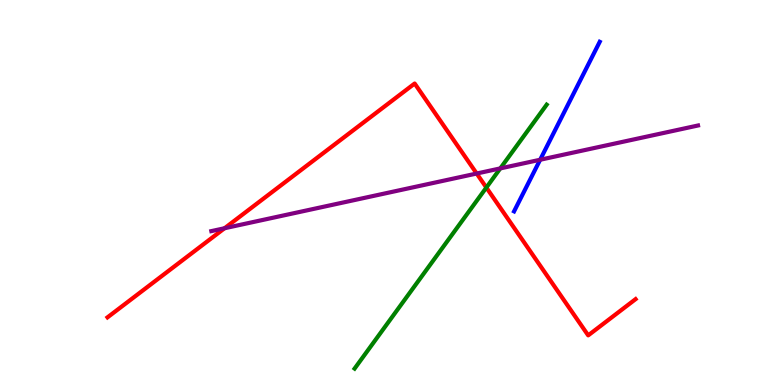[{'lines': ['blue', 'red'], 'intersections': []}, {'lines': ['green', 'red'], 'intersections': [{'x': 6.28, 'y': 5.13}]}, {'lines': ['purple', 'red'], 'intersections': [{'x': 2.9, 'y': 4.07}, {'x': 6.15, 'y': 5.49}]}, {'lines': ['blue', 'green'], 'intersections': []}, {'lines': ['blue', 'purple'], 'intersections': [{'x': 6.97, 'y': 5.85}]}, {'lines': ['green', 'purple'], 'intersections': [{'x': 6.46, 'y': 5.63}]}]